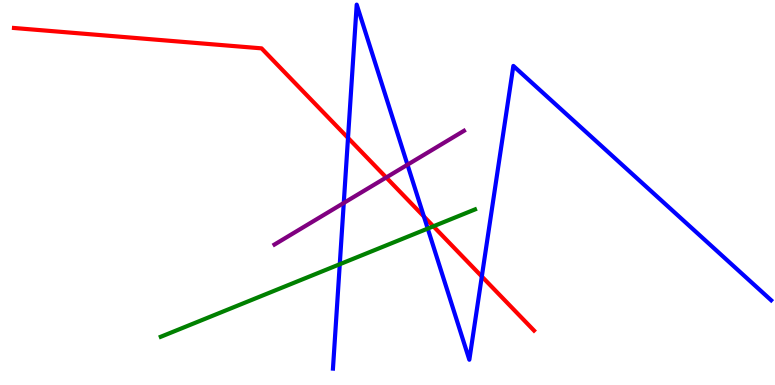[{'lines': ['blue', 'red'], 'intersections': [{'x': 4.49, 'y': 6.42}, {'x': 5.47, 'y': 4.38}, {'x': 6.22, 'y': 2.82}]}, {'lines': ['green', 'red'], 'intersections': [{'x': 5.59, 'y': 4.12}]}, {'lines': ['purple', 'red'], 'intersections': [{'x': 4.98, 'y': 5.39}]}, {'lines': ['blue', 'green'], 'intersections': [{'x': 4.38, 'y': 3.14}, {'x': 5.52, 'y': 4.06}]}, {'lines': ['blue', 'purple'], 'intersections': [{'x': 4.44, 'y': 4.73}, {'x': 5.26, 'y': 5.72}]}, {'lines': ['green', 'purple'], 'intersections': []}]